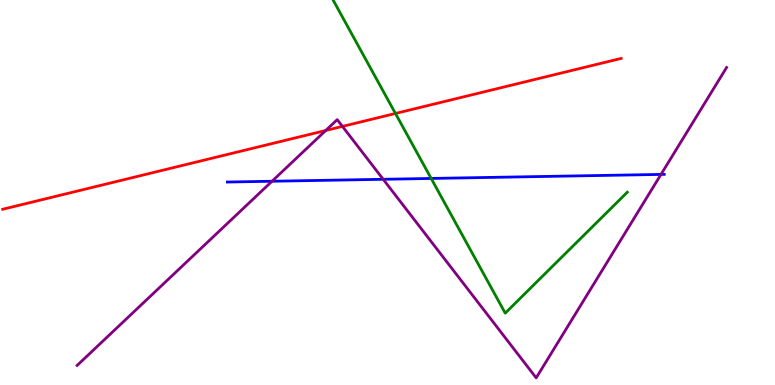[{'lines': ['blue', 'red'], 'intersections': []}, {'lines': ['green', 'red'], 'intersections': [{'x': 5.1, 'y': 7.05}]}, {'lines': ['purple', 'red'], 'intersections': [{'x': 4.2, 'y': 6.61}, {'x': 4.42, 'y': 6.72}]}, {'lines': ['blue', 'green'], 'intersections': [{'x': 5.56, 'y': 5.36}]}, {'lines': ['blue', 'purple'], 'intersections': [{'x': 3.51, 'y': 5.29}, {'x': 4.94, 'y': 5.34}, {'x': 8.53, 'y': 5.47}]}, {'lines': ['green', 'purple'], 'intersections': []}]